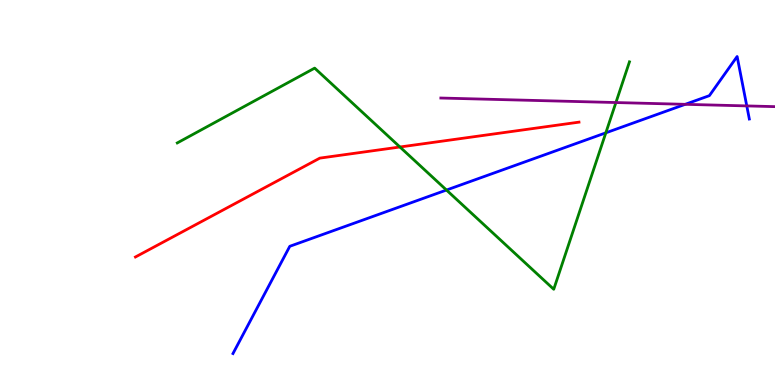[{'lines': ['blue', 'red'], 'intersections': []}, {'lines': ['green', 'red'], 'intersections': [{'x': 5.16, 'y': 6.18}]}, {'lines': ['purple', 'red'], 'intersections': []}, {'lines': ['blue', 'green'], 'intersections': [{'x': 5.76, 'y': 5.06}, {'x': 7.82, 'y': 6.55}]}, {'lines': ['blue', 'purple'], 'intersections': [{'x': 8.84, 'y': 7.29}, {'x': 9.64, 'y': 7.25}]}, {'lines': ['green', 'purple'], 'intersections': [{'x': 7.95, 'y': 7.34}]}]